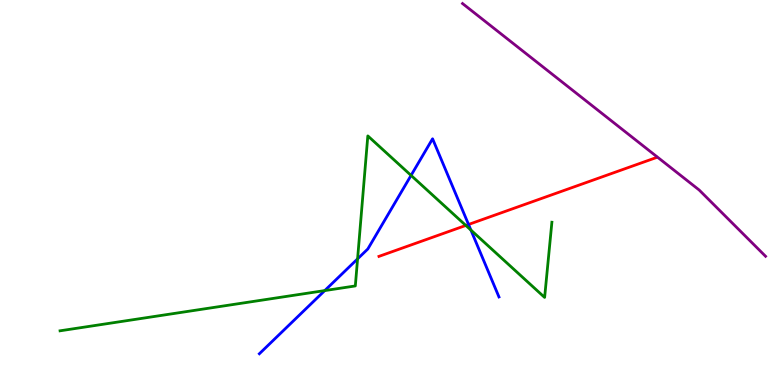[{'lines': ['blue', 'red'], 'intersections': [{'x': 6.05, 'y': 4.17}]}, {'lines': ['green', 'red'], 'intersections': [{'x': 6.01, 'y': 4.14}]}, {'lines': ['purple', 'red'], 'intersections': []}, {'lines': ['blue', 'green'], 'intersections': [{'x': 4.19, 'y': 2.45}, {'x': 4.61, 'y': 3.28}, {'x': 5.3, 'y': 5.44}, {'x': 6.08, 'y': 4.02}]}, {'lines': ['blue', 'purple'], 'intersections': []}, {'lines': ['green', 'purple'], 'intersections': []}]